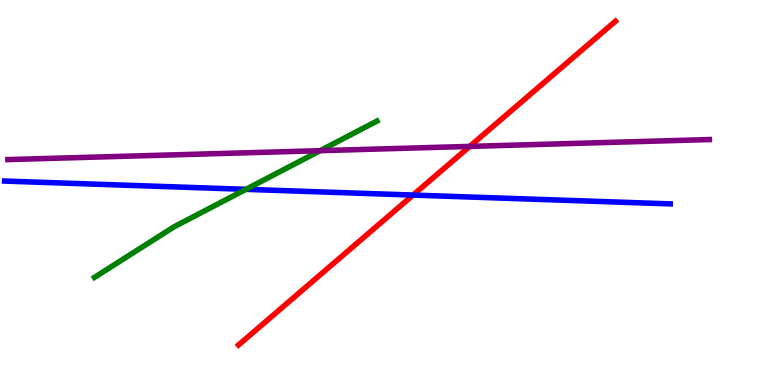[{'lines': ['blue', 'red'], 'intersections': [{'x': 5.33, 'y': 4.93}]}, {'lines': ['green', 'red'], 'intersections': []}, {'lines': ['purple', 'red'], 'intersections': [{'x': 6.06, 'y': 6.2}]}, {'lines': ['blue', 'green'], 'intersections': [{'x': 3.17, 'y': 5.08}]}, {'lines': ['blue', 'purple'], 'intersections': []}, {'lines': ['green', 'purple'], 'intersections': [{'x': 4.13, 'y': 6.09}]}]